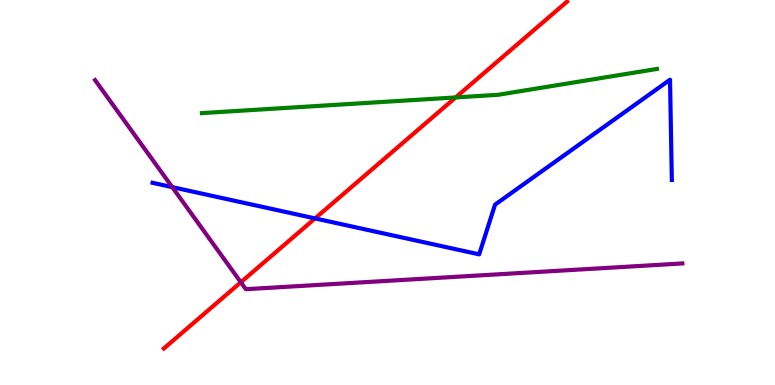[{'lines': ['blue', 'red'], 'intersections': [{'x': 4.07, 'y': 4.33}]}, {'lines': ['green', 'red'], 'intersections': [{'x': 5.88, 'y': 7.47}]}, {'lines': ['purple', 'red'], 'intersections': [{'x': 3.11, 'y': 2.67}]}, {'lines': ['blue', 'green'], 'intersections': []}, {'lines': ['blue', 'purple'], 'intersections': [{'x': 2.22, 'y': 5.14}]}, {'lines': ['green', 'purple'], 'intersections': []}]